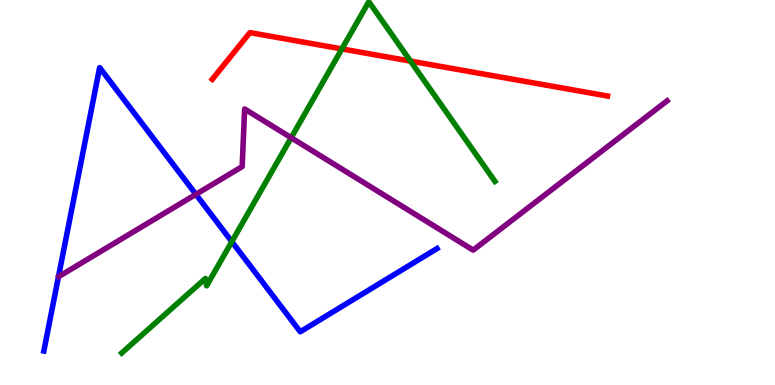[{'lines': ['blue', 'red'], 'intersections': []}, {'lines': ['green', 'red'], 'intersections': [{'x': 4.41, 'y': 8.73}, {'x': 5.3, 'y': 8.41}]}, {'lines': ['purple', 'red'], 'intersections': []}, {'lines': ['blue', 'green'], 'intersections': [{'x': 2.99, 'y': 3.72}]}, {'lines': ['blue', 'purple'], 'intersections': [{'x': 2.53, 'y': 4.95}]}, {'lines': ['green', 'purple'], 'intersections': [{'x': 3.76, 'y': 6.42}]}]